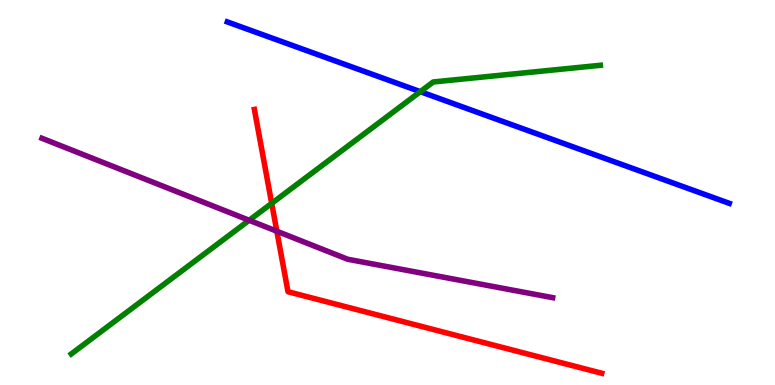[{'lines': ['blue', 'red'], 'intersections': []}, {'lines': ['green', 'red'], 'intersections': [{'x': 3.51, 'y': 4.72}]}, {'lines': ['purple', 'red'], 'intersections': [{'x': 3.57, 'y': 3.99}]}, {'lines': ['blue', 'green'], 'intersections': [{'x': 5.42, 'y': 7.62}]}, {'lines': ['blue', 'purple'], 'intersections': []}, {'lines': ['green', 'purple'], 'intersections': [{'x': 3.21, 'y': 4.28}]}]